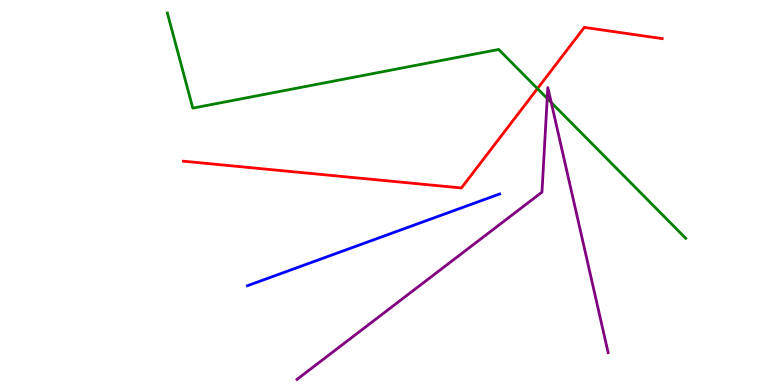[{'lines': ['blue', 'red'], 'intersections': []}, {'lines': ['green', 'red'], 'intersections': [{'x': 6.93, 'y': 7.7}]}, {'lines': ['purple', 'red'], 'intersections': []}, {'lines': ['blue', 'green'], 'intersections': []}, {'lines': ['blue', 'purple'], 'intersections': []}, {'lines': ['green', 'purple'], 'intersections': [{'x': 7.06, 'y': 7.44}, {'x': 7.11, 'y': 7.34}]}]